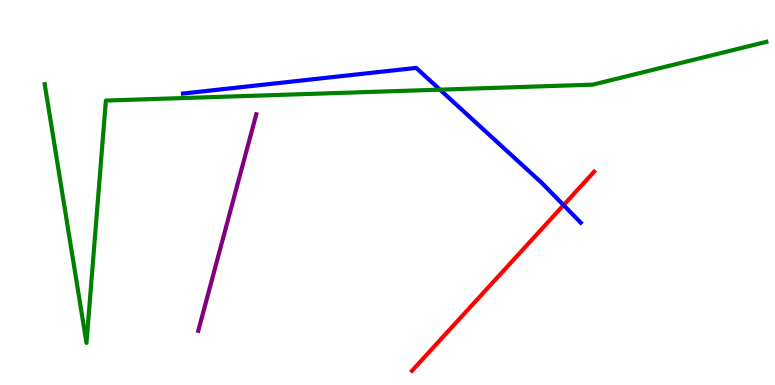[{'lines': ['blue', 'red'], 'intersections': [{'x': 7.27, 'y': 4.67}]}, {'lines': ['green', 'red'], 'intersections': []}, {'lines': ['purple', 'red'], 'intersections': []}, {'lines': ['blue', 'green'], 'intersections': [{'x': 5.68, 'y': 7.67}]}, {'lines': ['blue', 'purple'], 'intersections': []}, {'lines': ['green', 'purple'], 'intersections': []}]